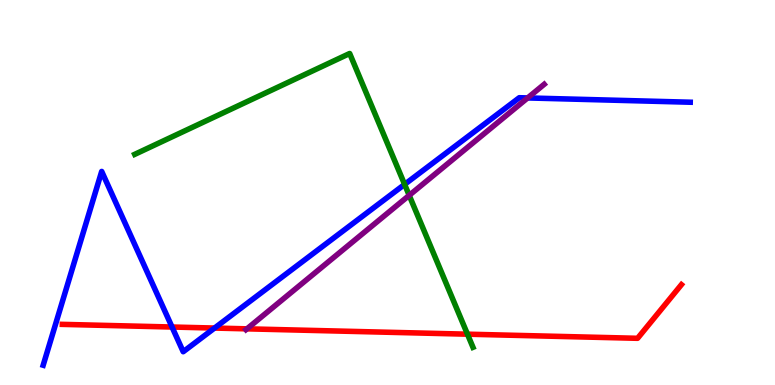[{'lines': ['blue', 'red'], 'intersections': [{'x': 2.22, 'y': 1.51}, {'x': 2.77, 'y': 1.48}]}, {'lines': ['green', 'red'], 'intersections': [{'x': 6.03, 'y': 1.32}]}, {'lines': ['purple', 'red'], 'intersections': [{'x': 3.19, 'y': 1.46}]}, {'lines': ['blue', 'green'], 'intersections': [{'x': 5.22, 'y': 5.21}]}, {'lines': ['blue', 'purple'], 'intersections': [{'x': 6.81, 'y': 7.46}]}, {'lines': ['green', 'purple'], 'intersections': [{'x': 5.28, 'y': 4.93}]}]